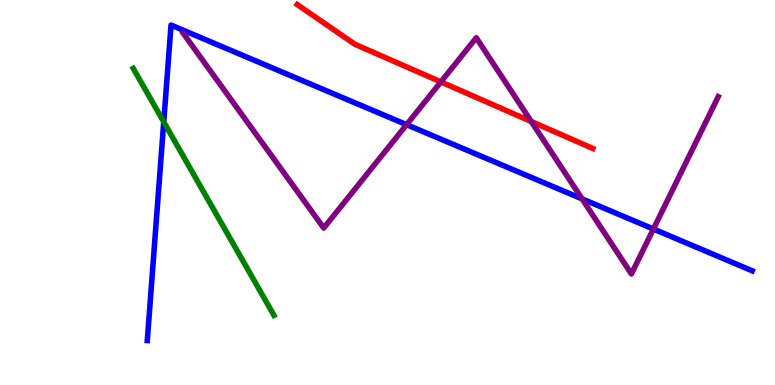[{'lines': ['blue', 'red'], 'intersections': []}, {'lines': ['green', 'red'], 'intersections': []}, {'lines': ['purple', 'red'], 'intersections': [{'x': 5.69, 'y': 7.87}, {'x': 6.86, 'y': 6.84}]}, {'lines': ['blue', 'green'], 'intersections': [{'x': 2.11, 'y': 6.83}]}, {'lines': ['blue', 'purple'], 'intersections': [{'x': 5.25, 'y': 6.76}, {'x': 7.51, 'y': 4.83}, {'x': 8.43, 'y': 4.05}]}, {'lines': ['green', 'purple'], 'intersections': []}]